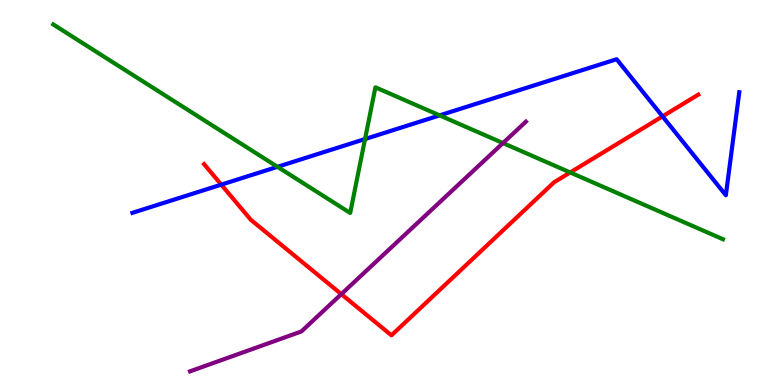[{'lines': ['blue', 'red'], 'intersections': [{'x': 2.86, 'y': 5.2}, {'x': 8.55, 'y': 6.98}]}, {'lines': ['green', 'red'], 'intersections': [{'x': 7.36, 'y': 5.52}]}, {'lines': ['purple', 'red'], 'intersections': [{'x': 4.4, 'y': 2.36}]}, {'lines': ['blue', 'green'], 'intersections': [{'x': 3.58, 'y': 5.67}, {'x': 4.71, 'y': 6.39}, {'x': 5.67, 'y': 7.0}]}, {'lines': ['blue', 'purple'], 'intersections': []}, {'lines': ['green', 'purple'], 'intersections': [{'x': 6.49, 'y': 6.28}]}]